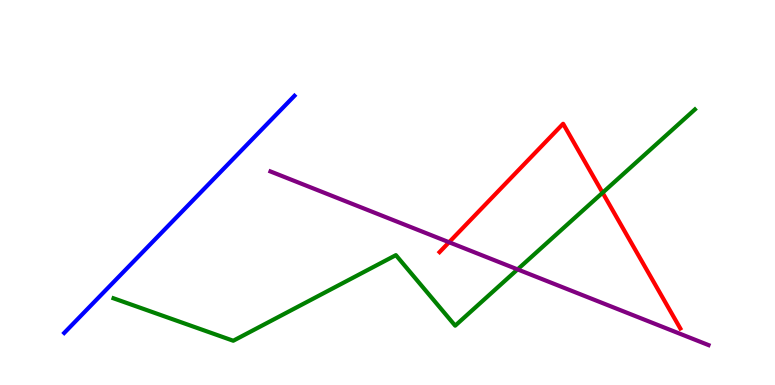[{'lines': ['blue', 'red'], 'intersections': []}, {'lines': ['green', 'red'], 'intersections': [{'x': 7.78, 'y': 4.99}]}, {'lines': ['purple', 'red'], 'intersections': [{'x': 5.79, 'y': 3.71}]}, {'lines': ['blue', 'green'], 'intersections': []}, {'lines': ['blue', 'purple'], 'intersections': []}, {'lines': ['green', 'purple'], 'intersections': [{'x': 6.68, 'y': 3.0}]}]